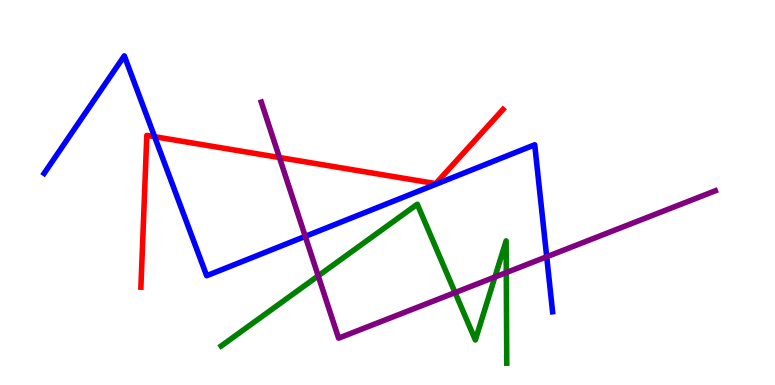[{'lines': ['blue', 'red'], 'intersections': [{'x': 1.99, 'y': 6.45}]}, {'lines': ['green', 'red'], 'intersections': []}, {'lines': ['purple', 'red'], 'intersections': [{'x': 3.61, 'y': 5.91}]}, {'lines': ['blue', 'green'], 'intersections': []}, {'lines': ['blue', 'purple'], 'intersections': [{'x': 3.94, 'y': 3.86}, {'x': 7.05, 'y': 3.33}]}, {'lines': ['green', 'purple'], 'intersections': [{'x': 4.11, 'y': 2.83}, {'x': 5.87, 'y': 2.4}, {'x': 6.39, 'y': 2.8}, {'x': 6.53, 'y': 2.92}]}]